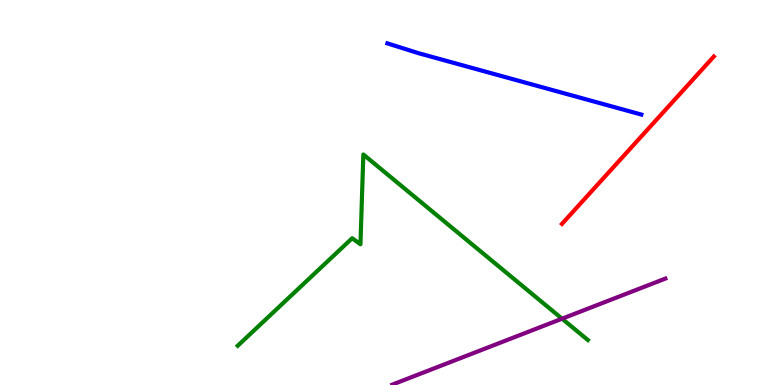[{'lines': ['blue', 'red'], 'intersections': []}, {'lines': ['green', 'red'], 'intersections': []}, {'lines': ['purple', 'red'], 'intersections': []}, {'lines': ['blue', 'green'], 'intersections': []}, {'lines': ['blue', 'purple'], 'intersections': []}, {'lines': ['green', 'purple'], 'intersections': [{'x': 7.25, 'y': 1.72}]}]